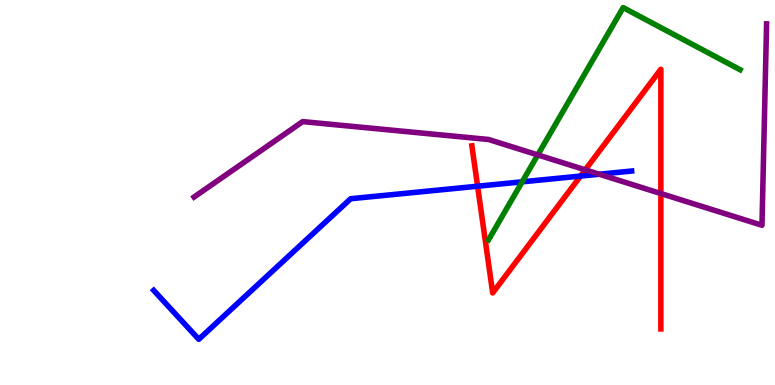[{'lines': ['blue', 'red'], 'intersections': [{'x': 6.16, 'y': 5.16}, {'x': 7.49, 'y': 5.43}]}, {'lines': ['green', 'red'], 'intersections': []}, {'lines': ['purple', 'red'], 'intersections': [{'x': 7.55, 'y': 5.59}, {'x': 8.53, 'y': 4.97}]}, {'lines': ['blue', 'green'], 'intersections': [{'x': 6.74, 'y': 5.28}]}, {'lines': ['blue', 'purple'], 'intersections': [{'x': 7.73, 'y': 5.47}]}, {'lines': ['green', 'purple'], 'intersections': [{'x': 6.94, 'y': 5.98}]}]